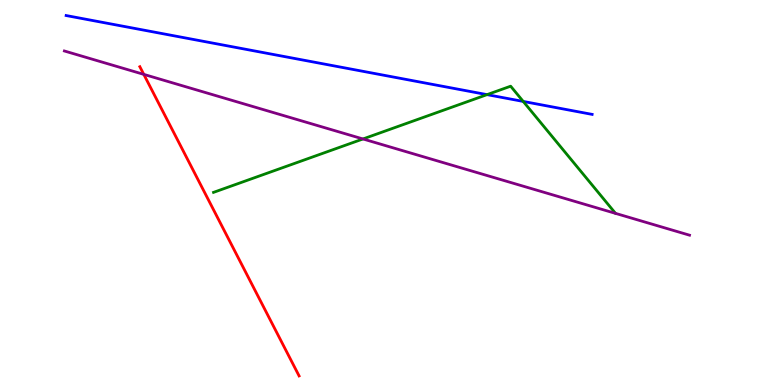[{'lines': ['blue', 'red'], 'intersections': []}, {'lines': ['green', 'red'], 'intersections': []}, {'lines': ['purple', 'red'], 'intersections': [{'x': 1.86, 'y': 8.07}]}, {'lines': ['blue', 'green'], 'intersections': [{'x': 6.28, 'y': 7.54}, {'x': 6.75, 'y': 7.37}]}, {'lines': ['blue', 'purple'], 'intersections': []}, {'lines': ['green', 'purple'], 'intersections': [{'x': 4.68, 'y': 6.39}]}]